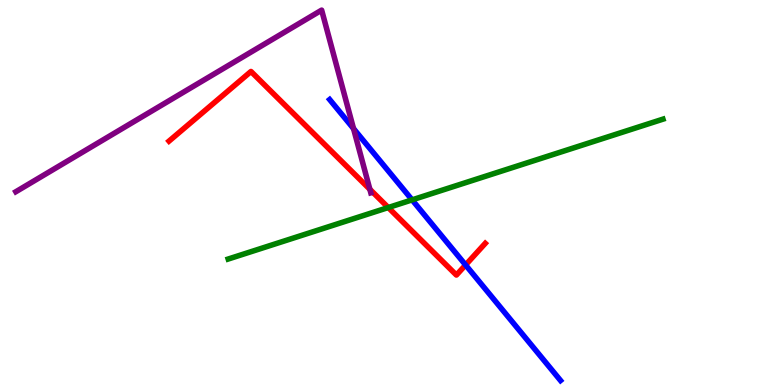[{'lines': ['blue', 'red'], 'intersections': [{'x': 6.01, 'y': 3.12}]}, {'lines': ['green', 'red'], 'intersections': [{'x': 5.01, 'y': 4.61}]}, {'lines': ['purple', 'red'], 'intersections': [{'x': 4.77, 'y': 5.08}]}, {'lines': ['blue', 'green'], 'intersections': [{'x': 5.32, 'y': 4.81}]}, {'lines': ['blue', 'purple'], 'intersections': [{'x': 4.56, 'y': 6.66}]}, {'lines': ['green', 'purple'], 'intersections': []}]